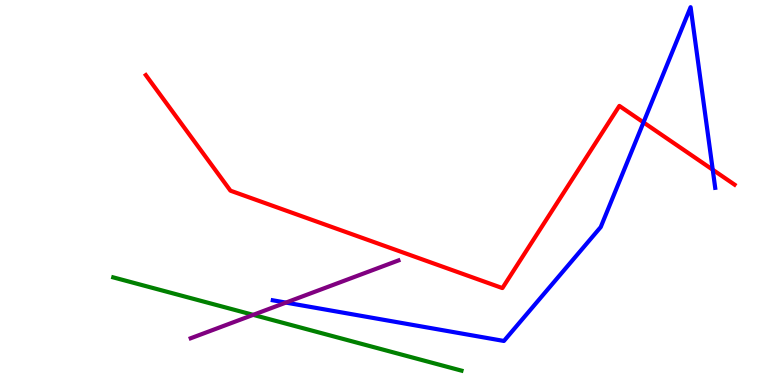[{'lines': ['blue', 'red'], 'intersections': [{'x': 8.3, 'y': 6.82}, {'x': 9.2, 'y': 5.59}]}, {'lines': ['green', 'red'], 'intersections': []}, {'lines': ['purple', 'red'], 'intersections': []}, {'lines': ['blue', 'green'], 'intersections': []}, {'lines': ['blue', 'purple'], 'intersections': [{'x': 3.69, 'y': 2.14}]}, {'lines': ['green', 'purple'], 'intersections': [{'x': 3.27, 'y': 1.82}]}]